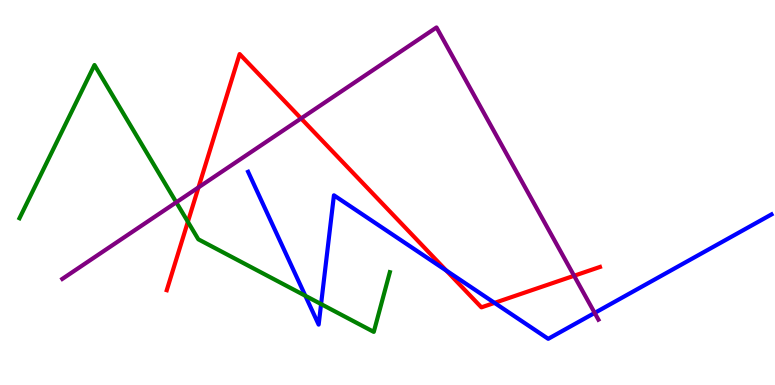[{'lines': ['blue', 'red'], 'intersections': [{'x': 5.76, 'y': 2.97}, {'x': 6.38, 'y': 2.13}]}, {'lines': ['green', 'red'], 'intersections': [{'x': 2.42, 'y': 4.24}]}, {'lines': ['purple', 'red'], 'intersections': [{'x': 2.56, 'y': 5.13}, {'x': 3.88, 'y': 6.92}, {'x': 7.41, 'y': 2.84}]}, {'lines': ['blue', 'green'], 'intersections': [{'x': 3.94, 'y': 2.32}, {'x': 4.14, 'y': 2.1}]}, {'lines': ['blue', 'purple'], 'intersections': [{'x': 7.67, 'y': 1.87}]}, {'lines': ['green', 'purple'], 'intersections': [{'x': 2.27, 'y': 4.74}]}]